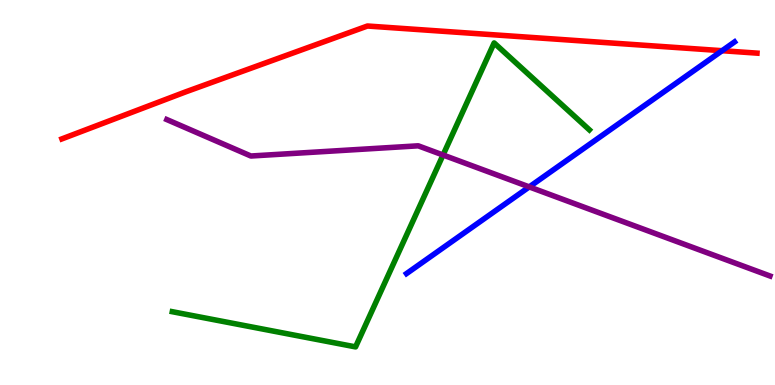[{'lines': ['blue', 'red'], 'intersections': [{'x': 9.32, 'y': 8.68}]}, {'lines': ['green', 'red'], 'intersections': []}, {'lines': ['purple', 'red'], 'intersections': []}, {'lines': ['blue', 'green'], 'intersections': []}, {'lines': ['blue', 'purple'], 'intersections': [{'x': 6.83, 'y': 5.15}]}, {'lines': ['green', 'purple'], 'intersections': [{'x': 5.72, 'y': 5.97}]}]